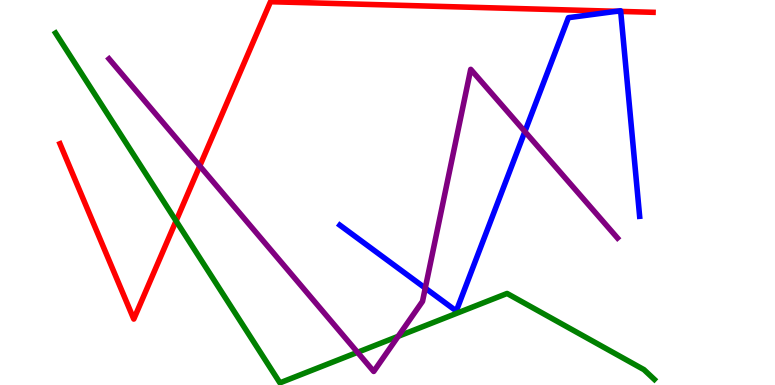[{'lines': ['blue', 'red'], 'intersections': [{'x': 7.95, 'y': 9.71}, {'x': 8.01, 'y': 9.7}]}, {'lines': ['green', 'red'], 'intersections': [{'x': 2.27, 'y': 4.26}]}, {'lines': ['purple', 'red'], 'intersections': [{'x': 2.58, 'y': 5.69}]}, {'lines': ['blue', 'green'], 'intersections': []}, {'lines': ['blue', 'purple'], 'intersections': [{'x': 5.49, 'y': 2.52}, {'x': 6.77, 'y': 6.58}]}, {'lines': ['green', 'purple'], 'intersections': [{'x': 4.61, 'y': 0.849}, {'x': 5.14, 'y': 1.26}]}]